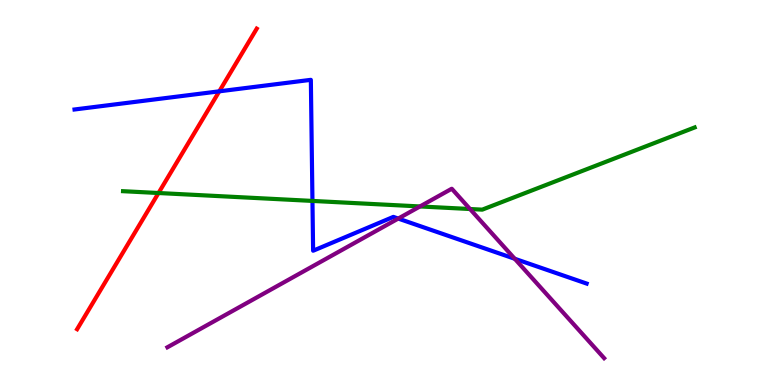[{'lines': ['blue', 'red'], 'intersections': [{'x': 2.83, 'y': 7.63}]}, {'lines': ['green', 'red'], 'intersections': [{'x': 2.05, 'y': 4.99}]}, {'lines': ['purple', 'red'], 'intersections': []}, {'lines': ['blue', 'green'], 'intersections': [{'x': 4.03, 'y': 4.78}]}, {'lines': ['blue', 'purple'], 'intersections': [{'x': 5.14, 'y': 4.32}, {'x': 6.64, 'y': 3.28}]}, {'lines': ['green', 'purple'], 'intersections': [{'x': 5.42, 'y': 4.64}, {'x': 6.06, 'y': 4.57}]}]